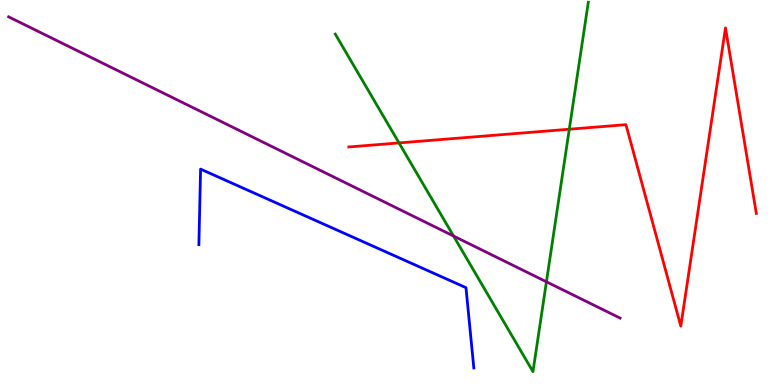[{'lines': ['blue', 'red'], 'intersections': []}, {'lines': ['green', 'red'], 'intersections': [{'x': 5.15, 'y': 6.29}, {'x': 7.35, 'y': 6.64}]}, {'lines': ['purple', 'red'], 'intersections': []}, {'lines': ['blue', 'green'], 'intersections': []}, {'lines': ['blue', 'purple'], 'intersections': []}, {'lines': ['green', 'purple'], 'intersections': [{'x': 5.85, 'y': 3.87}, {'x': 7.05, 'y': 2.68}]}]